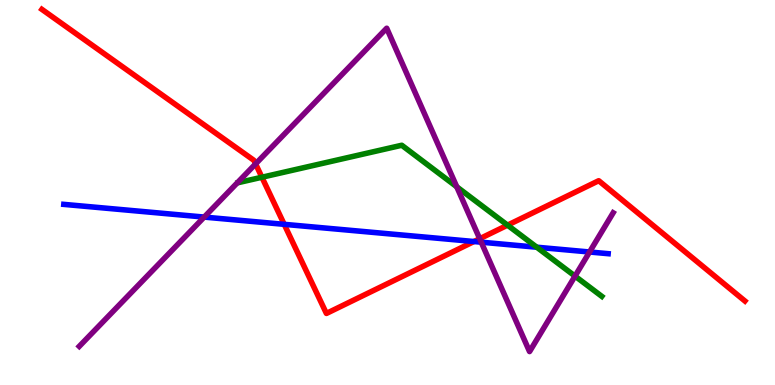[{'lines': ['blue', 'red'], 'intersections': [{'x': 3.67, 'y': 4.17}, {'x': 6.12, 'y': 3.73}]}, {'lines': ['green', 'red'], 'intersections': [{'x': 3.38, 'y': 5.4}, {'x': 6.55, 'y': 4.15}]}, {'lines': ['purple', 'red'], 'intersections': [{'x': 3.3, 'y': 5.74}, {'x': 6.19, 'y': 3.8}]}, {'lines': ['blue', 'green'], 'intersections': [{'x': 6.93, 'y': 3.58}]}, {'lines': ['blue', 'purple'], 'intersections': [{'x': 2.63, 'y': 4.36}, {'x': 6.21, 'y': 3.71}, {'x': 7.61, 'y': 3.45}]}, {'lines': ['green', 'purple'], 'intersections': [{'x': 5.89, 'y': 5.15}, {'x': 7.42, 'y': 2.83}]}]